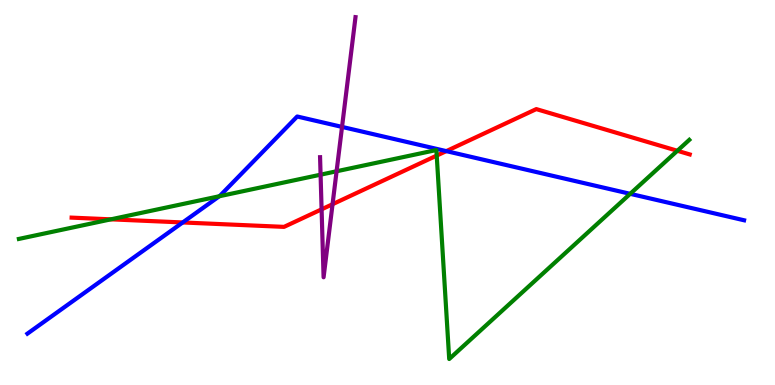[{'lines': ['blue', 'red'], 'intersections': [{'x': 2.36, 'y': 4.22}, {'x': 5.76, 'y': 6.07}]}, {'lines': ['green', 'red'], 'intersections': [{'x': 1.43, 'y': 4.3}, {'x': 5.64, 'y': 5.96}, {'x': 8.74, 'y': 6.08}]}, {'lines': ['purple', 'red'], 'intersections': [{'x': 4.15, 'y': 4.56}, {'x': 4.29, 'y': 4.7}]}, {'lines': ['blue', 'green'], 'intersections': [{'x': 2.83, 'y': 4.9}, {'x': 8.13, 'y': 4.97}]}, {'lines': ['blue', 'purple'], 'intersections': [{'x': 4.41, 'y': 6.7}]}, {'lines': ['green', 'purple'], 'intersections': [{'x': 4.14, 'y': 5.46}, {'x': 4.34, 'y': 5.55}]}]